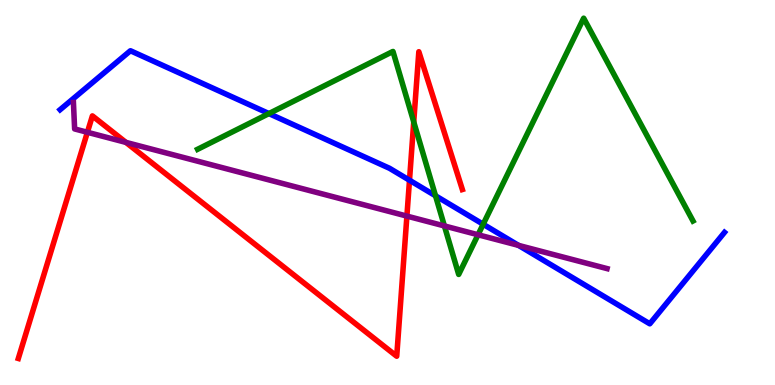[{'lines': ['blue', 'red'], 'intersections': [{'x': 5.28, 'y': 5.32}]}, {'lines': ['green', 'red'], 'intersections': [{'x': 5.34, 'y': 6.83}]}, {'lines': ['purple', 'red'], 'intersections': [{'x': 1.13, 'y': 6.56}, {'x': 1.63, 'y': 6.3}, {'x': 5.25, 'y': 4.39}]}, {'lines': ['blue', 'green'], 'intersections': [{'x': 3.47, 'y': 7.05}, {'x': 5.62, 'y': 4.91}, {'x': 6.23, 'y': 4.18}]}, {'lines': ['blue', 'purple'], 'intersections': [{'x': 6.69, 'y': 3.63}]}, {'lines': ['green', 'purple'], 'intersections': [{'x': 5.73, 'y': 4.13}, {'x': 6.17, 'y': 3.9}]}]